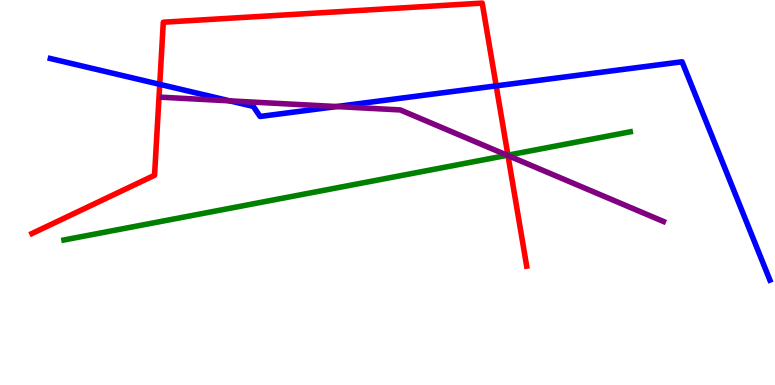[{'lines': ['blue', 'red'], 'intersections': [{'x': 2.06, 'y': 7.81}, {'x': 6.4, 'y': 7.77}]}, {'lines': ['green', 'red'], 'intersections': [{'x': 6.55, 'y': 5.97}]}, {'lines': ['purple', 'red'], 'intersections': [{'x': 6.55, 'y': 5.96}]}, {'lines': ['blue', 'green'], 'intersections': []}, {'lines': ['blue', 'purple'], 'intersections': [{'x': 2.96, 'y': 7.38}, {'x': 4.34, 'y': 7.23}]}, {'lines': ['green', 'purple'], 'intersections': [{'x': 6.55, 'y': 5.97}]}]